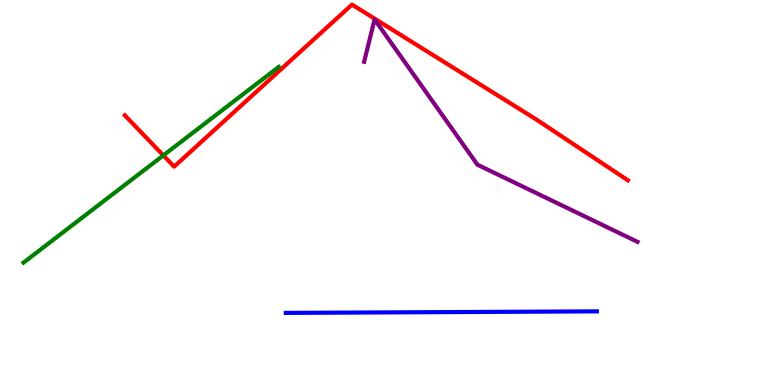[{'lines': ['blue', 'red'], 'intersections': []}, {'lines': ['green', 'red'], 'intersections': [{'x': 2.11, 'y': 5.96}]}, {'lines': ['purple', 'red'], 'intersections': []}, {'lines': ['blue', 'green'], 'intersections': []}, {'lines': ['blue', 'purple'], 'intersections': []}, {'lines': ['green', 'purple'], 'intersections': []}]